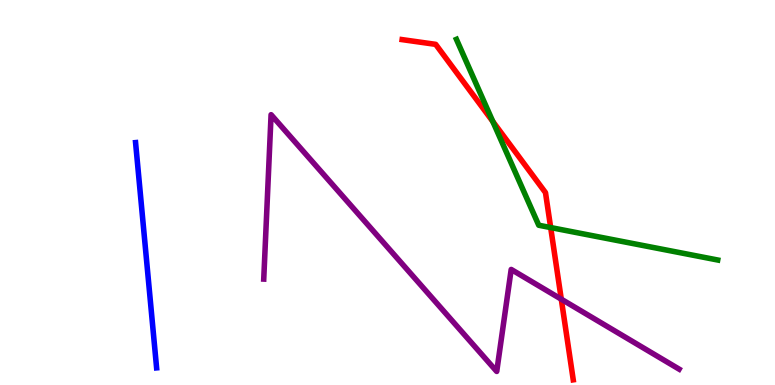[{'lines': ['blue', 'red'], 'intersections': []}, {'lines': ['green', 'red'], 'intersections': [{'x': 6.36, 'y': 6.84}, {'x': 7.11, 'y': 4.09}]}, {'lines': ['purple', 'red'], 'intersections': [{'x': 7.24, 'y': 2.23}]}, {'lines': ['blue', 'green'], 'intersections': []}, {'lines': ['blue', 'purple'], 'intersections': []}, {'lines': ['green', 'purple'], 'intersections': []}]